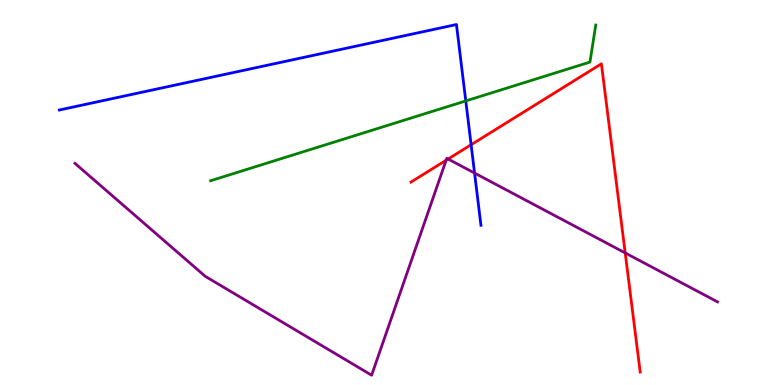[{'lines': ['blue', 'red'], 'intersections': [{'x': 6.08, 'y': 6.24}]}, {'lines': ['green', 'red'], 'intersections': []}, {'lines': ['purple', 'red'], 'intersections': [{'x': 5.76, 'y': 5.84}, {'x': 5.78, 'y': 5.87}, {'x': 8.07, 'y': 3.43}]}, {'lines': ['blue', 'green'], 'intersections': [{'x': 6.01, 'y': 7.38}]}, {'lines': ['blue', 'purple'], 'intersections': [{'x': 6.12, 'y': 5.5}]}, {'lines': ['green', 'purple'], 'intersections': []}]